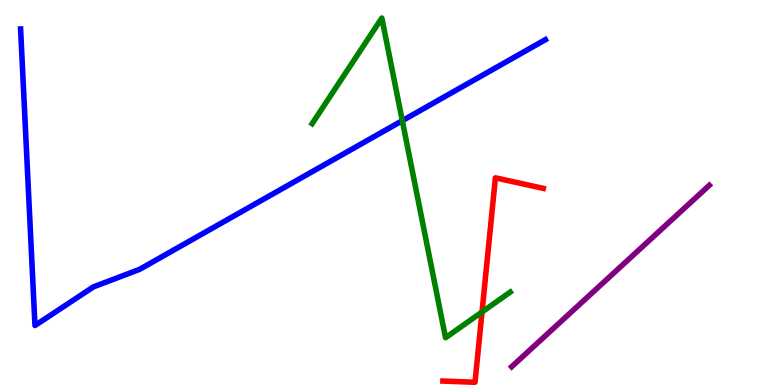[{'lines': ['blue', 'red'], 'intersections': []}, {'lines': ['green', 'red'], 'intersections': [{'x': 6.22, 'y': 1.9}]}, {'lines': ['purple', 'red'], 'intersections': []}, {'lines': ['blue', 'green'], 'intersections': [{'x': 5.19, 'y': 6.87}]}, {'lines': ['blue', 'purple'], 'intersections': []}, {'lines': ['green', 'purple'], 'intersections': []}]